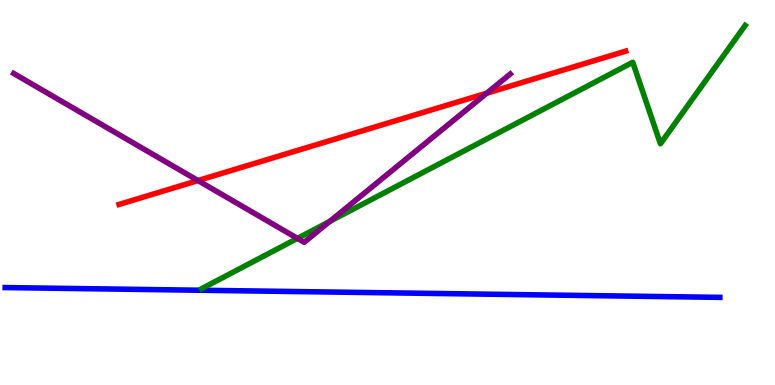[{'lines': ['blue', 'red'], 'intersections': []}, {'lines': ['green', 'red'], 'intersections': []}, {'lines': ['purple', 'red'], 'intersections': [{'x': 2.55, 'y': 5.31}, {'x': 6.28, 'y': 7.58}]}, {'lines': ['blue', 'green'], 'intersections': []}, {'lines': ['blue', 'purple'], 'intersections': []}, {'lines': ['green', 'purple'], 'intersections': [{'x': 3.84, 'y': 3.81}, {'x': 4.25, 'y': 4.25}]}]